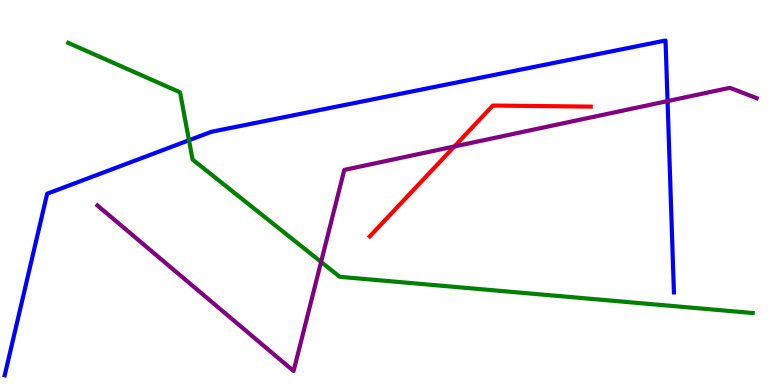[{'lines': ['blue', 'red'], 'intersections': []}, {'lines': ['green', 'red'], 'intersections': []}, {'lines': ['purple', 'red'], 'intersections': [{'x': 5.86, 'y': 6.2}]}, {'lines': ['blue', 'green'], 'intersections': [{'x': 2.44, 'y': 6.36}]}, {'lines': ['blue', 'purple'], 'intersections': [{'x': 8.61, 'y': 7.37}]}, {'lines': ['green', 'purple'], 'intersections': [{'x': 4.14, 'y': 3.2}]}]